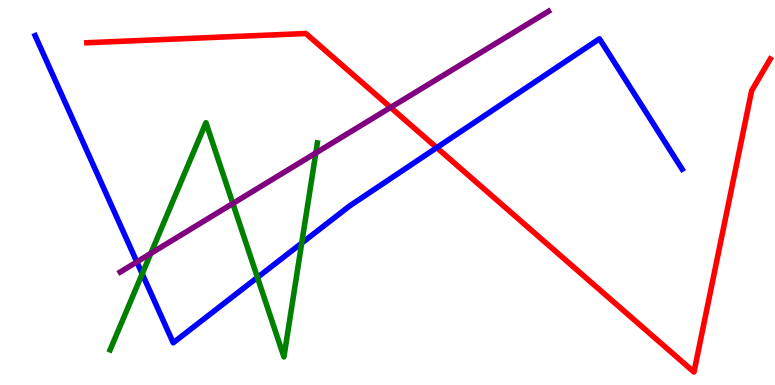[{'lines': ['blue', 'red'], 'intersections': [{'x': 5.64, 'y': 6.16}]}, {'lines': ['green', 'red'], 'intersections': []}, {'lines': ['purple', 'red'], 'intersections': [{'x': 5.04, 'y': 7.21}]}, {'lines': ['blue', 'green'], 'intersections': [{'x': 1.83, 'y': 2.89}, {'x': 3.32, 'y': 2.79}, {'x': 3.89, 'y': 3.69}]}, {'lines': ['blue', 'purple'], 'intersections': [{'x': 1.77, 'y': 3.2}]}, {'lines': ['green', 'purple'], 'intersections': [{'x': 1.95, 'y': 3.42}, {'x': 3.0, 'y': 4.71}, {'x': 4.08, 'y': 6.03}]}]